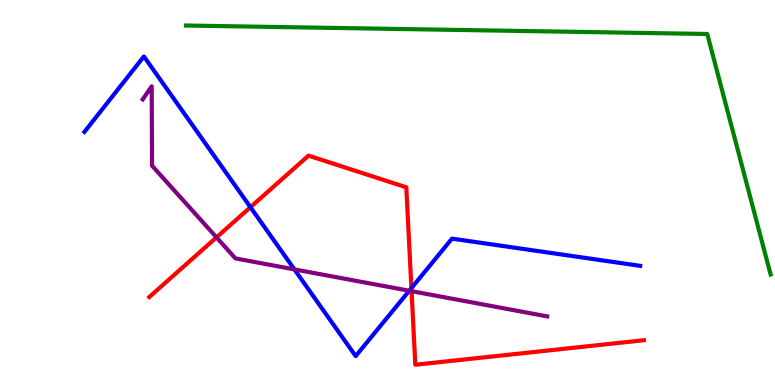[{'lines': ['blue', 'red'], 'intersections': [{'x': 3.23, 'y': 4.62}, {'x': 5.31, 'y': 2.52}]}, {'lines': ['green', 'red'], 'intersections': []}, {'lines': ['purple', 'red'], 'intersections': [{'x': 2.79, 'y': 3.83}, {'x': 5.31, 'y': 2.44}]}, {'lines': ['blue', 'green'], 'intersections': []}, {'lines': ['blue', 'purple'], 'intersections': [{'x': 3.8, 'y': 3.0}, {'x': 5.28, 'y': 2.45}]}, {'lines': ['green', 'purple'], 'intersections': []}]